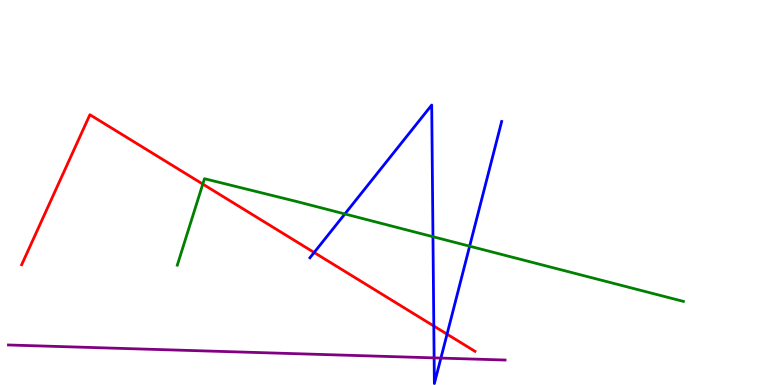[{'lines': ['blue', 'red'], 'intersections': [{'x': 4.05, 'y': 3.44}, {'x': 5.6, 'y': 1.53}, {'x': 5.77, 'y': 1.32}]}, {'lines': ['green', 'red'], 'intersections': [{'x': 2.62, 'y': 5.22}]}, {'lines': ['purple', 'red'], 'intersections': []}, {'lines': ['blue', 'green'], 'intersections': [{'x': 4.45, 'y': 4.44}, {'x': 5.59, 'y': 3.85}, {'x': 6.06, 'y': 3.61}]}, {'lines': ['blue', 'purple'], 'intersections': [{'x': 5.6, 'y': 0.704}, {'x': 5.69, 'y': 0.699}]}, {'lines': ['green', 'purple'], 'intersections': []}]